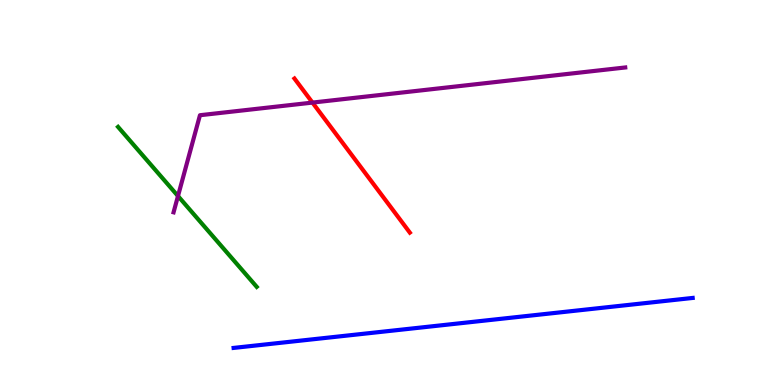[{'lines': ['blue', 'red'], 'intersections': []}, {'lines': ['green', 'red'], 'intersections': []}, {'lines': ['purple', 'red'], 'intersections': [{'x': 4.03, 'y': 7.34}]}, {'lines': ['blue', 'green'], 'intersections': []}, {'lines': ['blue', 'purple'], 'intersections': []}, {'lines': ['green', 'purple'], 'intersections': [{'x': 2.3, 'y': 4.91}]}]